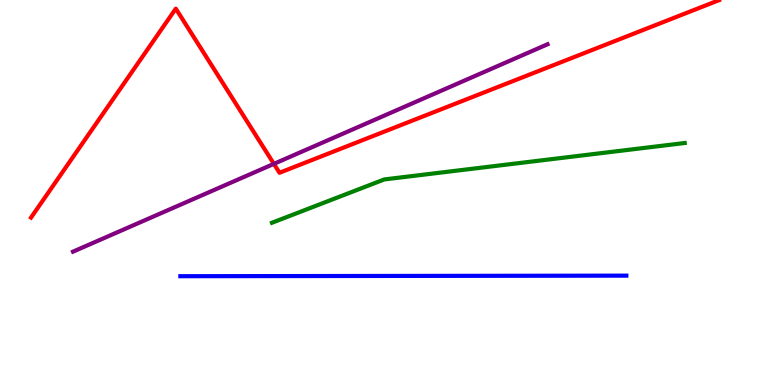[{'lines': ['blue', 'red'], 'intersections': []}, {'lines': ['green', 'red'], 'intersections': []}, {'lines': ['purple', 'red'], 'intersections': [{'x': 3.53, 'y': 5.74}]}, {'lines': ['blue', 'green'], 'intersections': []}, {'lines': ['blue', 'purple'], 'intersections': []}, {'lines': ['green', 'purple'], 'intersections': []}]